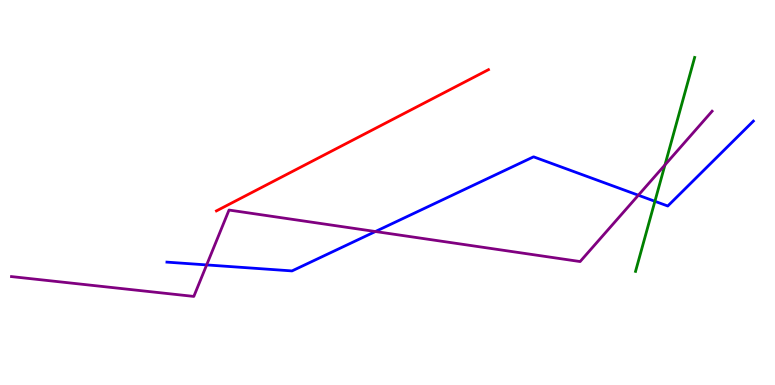[{'lines': ['blue', 'red'], 'intersections': []}, {'lines': ['green', 'red'], 'intersections': []}, {'lines': ['purple', 'red'], 'intersections': []}, {'lines': ['blue', 'green'], 'intersections': [{'x': 8.45, 'y': 4.77}]}, {'lines': ['blue', 'purple'], 'intersections': [{'x': 2.67, 'y': 3.12}, {'x': 4.84, 'y': 3.99}, {'x': 8.24, 'y': 4.93}]}, {'lines': ['green', 'purple'], 'intersections': [{'x': 8.58, 'y': 5.72}]}]